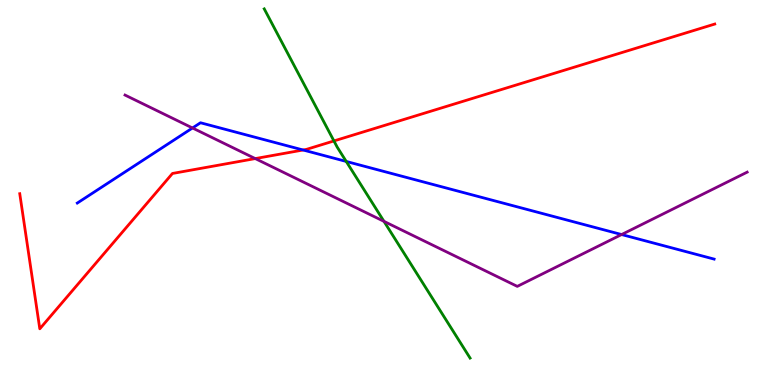[{'lines': ['blue', 'red'], 'intersections': [{'x': 3.91, 'y': 6.1}]}, {'lines': ['green', 'red'], 'intersections': [{'x': 4.31, 'y': 6.34}]}, {'lines': ['purple', 'red'], 'intersections': [{'x': 3.29, 'y': 5.88}]}, {'lines': ['blue', 'green'], 'intersections': [{'x': 4.47, 'y': 5.81}]}, {'lines': ['blue', 'purple'], 'intersections': [{'x': 2.48, 'y': 6.68}, {'x': 8.02, 'y': 3.91}]}, {'lines': ['green', 'purple'], 'intersections': [{'x': 4.95, 'y': 4.25}]}]